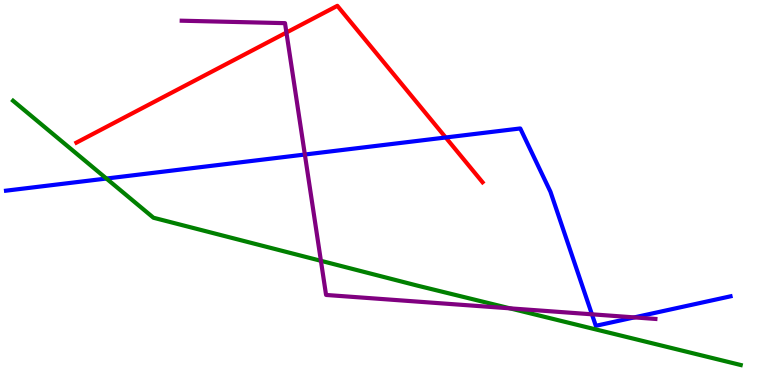[{'lines': ['blue', 'red'], 'intersections': [{'x': 5.75, 'y': 6.43}]}, {'lines': ['green', 'red'], 'intersections': []}, {'lines': ['purple', 'red'], 'intersections': [{'x': 3.7, 'y': 9.15}]}, {'lines': ['blue', 'green'], 'intersections': [{'x': 1.37, 'y': 5.36}]}, {'lines': ['blue', 'purple'], 'intersections': [{'x': 3.93, 'y': 5.99}, {'x': 7.64, 'y': 1.84}, {'x': 8.18, 'y': 1.76}]}, {'lines': ['green', 'purple'], 'intersections': [{'x': 4.14, 'y': 3.23}, {'x': 6.58, 'y': 1.99}]}]